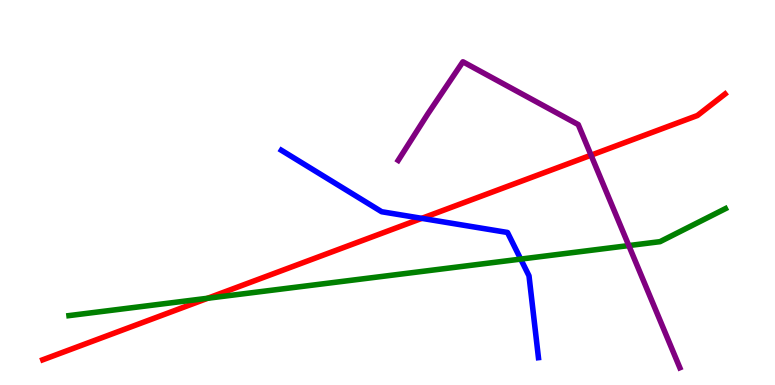[{'lines': ['blue', 'red'], 'intersections': [{'x': 5.44, 'y': 4.33}]}, {'lines': ['green', 'red'], 'intersections': [{'x': 2.68, 'y': 2.25}]}, {'lines': ['purple', 'red'], 'intersections': [{'x': 7.63, 'y': 5.97}]}, {'lines': ['blue', 'green'], 'intersections': [{'x': 6.72, 'y': 3.27}]}, {'lines': ['blue', 'purple'], 'intersections': []}, {'lines': ['green', 'purple'], 'intersections': [{'x': 8.11, 'y': 3.62}]}]